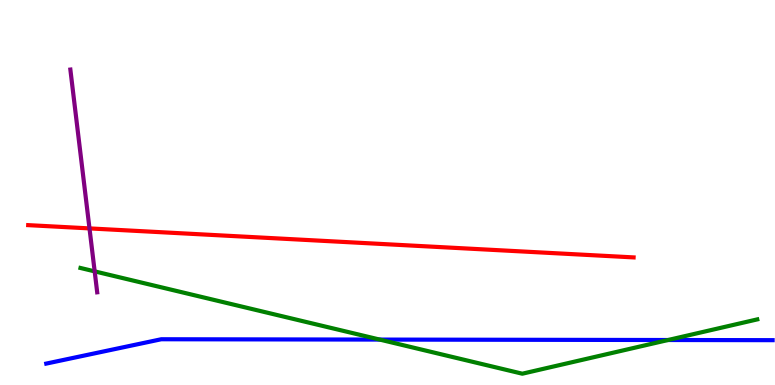[{'lines': ['blue', 'red'], 'intersections': []}, {'lines': ['green', 'red'], 'intersections': []}, {'lines': ['purple', 'red'], 'intersections': [{'x': 1.15, 'y': 4.07}]}, {'lines': ['blue', 'green'], 'intersections': [{'x': 4.9, 'y': 1.18}, {'x': 8.62, 'y': 1.17}]}, {'lines': ['blue', 'purple'], 'intersections': []}, {'lines': ['green', 'purple'], 'intersections': [{'x': 1.22, 'y': 2.95}]}]